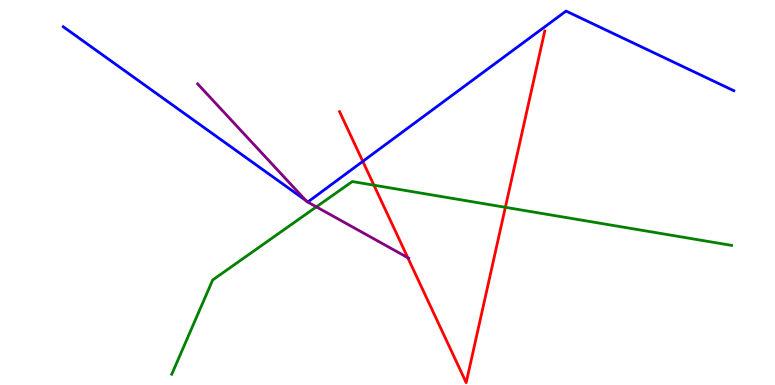[{'lines': ['blue', 'red'], 'intersections': [{'x': 4.68, 'y': 5.81}]}, {'lines': ['green', 'red'], 'intersections': [{'x': 4.82, 'y': 5.19}, {'x': 6.52, 'y': 4.62}]}, {'lines': ['purple', 'red'], 'intersections': [{'x': 5.26, 'y': 3.31}]}, {'lines': ['blue', 'green'], 'intersections': []}, {'lines': ['blue', 'purple'], 'intersections': [{'x': 3.95, 'y': 4.79}]}, {'lines': ['green', 'purple'], 'intersections': [{'x': 4.08, 'y': 4.63}]}]